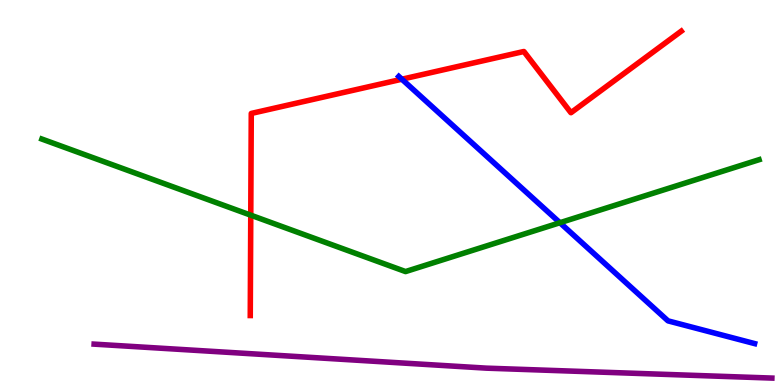[{'lines': ['blue', 'red'], 'intersections': [{'x': 5.19, 'y': 7.94}]}, {'lines': ['green', 'red'], 'intersections': [{'x': 3.24, 'y': 4.41}]}, {'lines': ['purple', 'red'], 'intersections': []}, {'lines': ['blue', 'green'], 'intersections': [{'x': 7.22, 'y': 4.22}]}, {'lines': ['blue', 'purple'], 'intersections': []}, {'lines': ['green', 'purple'], 'intersections': []}]